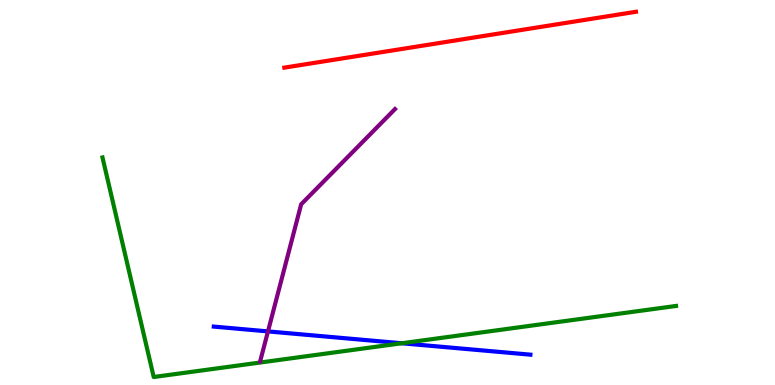[{'lines': ['blue', 'red'], 'intersections': []}, {'lines': ['green', 'red'], 'intersections': []}, {'lines': ['purple', 'red'], 'intersections': []}, {'lines': ['blue', 'green'], 'intersections': [{'x': 5.18, 'y': 1.08}]}, {'lines': ['blue', 'purple'], 'intersections': [{'x': 3.46, 'y': 1.39}]}, {'lines': ['green', 'purple'], 'intersections': []}]